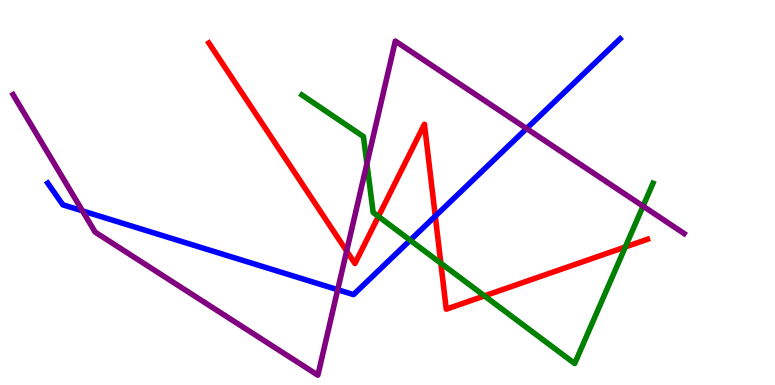[{'lines': ['blue', 'red'], 'intersections': [{'x': 5.62, 'y': 4.39}]}, {'lines': ['green', 'red'], 'intersections': [{'x': 4.88, 'y': 4.38}, {'x': 5.69, 'y': 3.16}, {'x': 6.25, 'y': 2.31}, {'x': 8.07, 'y': 3.59}]}, {'lines': ['purple', 'red'], 'intersections': [{'x': 4.47, 'y': 3.48}]}, {'lines': ['blue', 'green'], 'intersections': [{'x': 5.29, 'y': 3.76}]}, {'lines': ['blue', 'purple'], 'intersections': [{'x': 1.06, 'y': 4.52}, {'x': 4.36, 'y': 2.48}, {'x': 6.79, 'y': 6.66}]}, {'lines': ['green', 'purple'], 'intersections': [{'x': 4.73, 'y': 5.75}, {'x': 8.3, 'y': 4.65}]}]